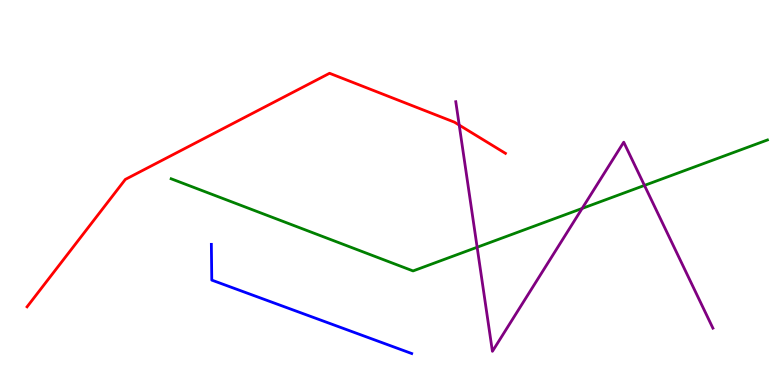[{'lines': ['blue', 'red'], 'intersections': []}, {'lines': ['green', 'red'], 'intersections': []}, {'lines': ['purple', 'red'], 'intersections': [{'x': 5.93, 'y': 6.75}]}, {'lines': ['blue', 'green'], 'intersections': []}, {'lines': ['blue', 'purple'], 'intersections': []}, {'lines': ['green', 'purple'], 'intersections': [{'x': 6.16, 'y': 3.58}, {'x': 7.51, 'y': 4.59}, {'x': 8.32, 'y': 5.18}]}]